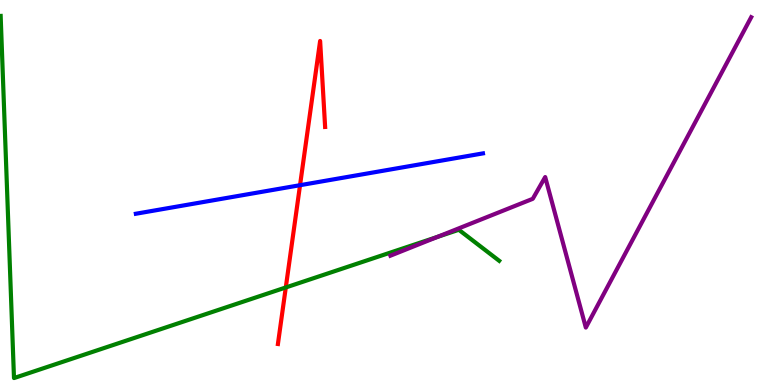[{'lines': ['blue', 'red'], 'intersections': [{'x': 3.87, 'y': 5.19}]}, {'lines': ['green', 'red'], 'intersections': [{'x': 3.69, 'y': 2.53}]}, {'lines': ['purple', 'red'], 'intersections': []}, {'lines': ['blue', 'green'], 'intersections': []}, {'lines': ['blue', 'purple'], 'intersections': []}, {'lines': ['green', 'purple'], 'intersections': [{'x': 5.64, 'y': 3.85}]}]